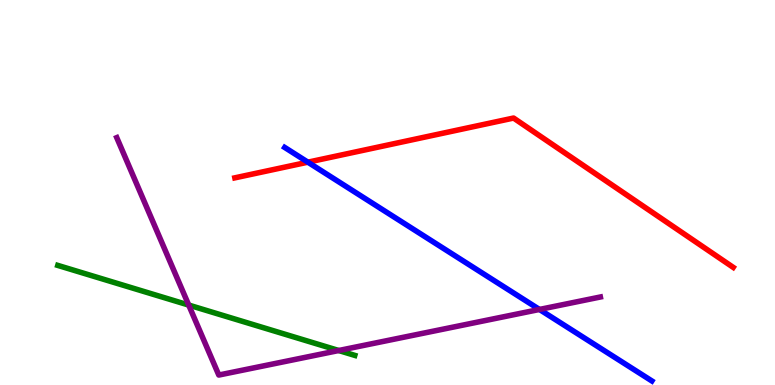[{'lines': ['blue', 'red'], 'intersections': [{'x': 3.97, 'y': 5.79}]}, {'lines': ['green', 'red'], 'intersections': []}, {'lines': ['purple', 'red'], 'intersections': []}, {'lines': ['blue', 'green'], 'intersections': []}, {'lines': ['blue', 'purple'], 'intersections': [{'x': 6.96, 'y': 1.96}]}, {'lines': ['green', 'purple'], 'intersections': [{'x': 2.44, 'y': 2.08}, {'x': 4.37, 'y': 0.896}]}]